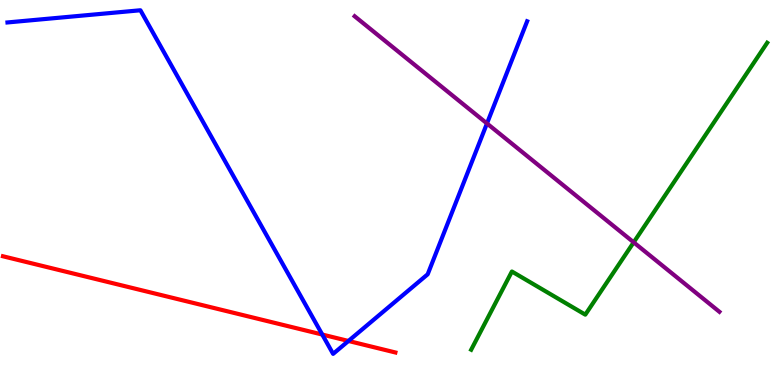[{'lines': ['blue', 'red'], 'intersections': [{'x': 4.16, 'y': 1.31}, {'x': 4.5, 'y': 1.14}]}, {'lines': ['green', 'red'], 'intersections': []}, {'lines': ['purple', 'red'], 'intersections': []}, {'lines': ['blue', 'green'], 'intersections': []}, {'lines': ['blue', 'purple'], 'intersections': [{'x': 6.28, 'y': 6.79}]}, {'lines': ['green', 'purple'], 'intersections': [{'x': 8.18, 'y': 3.71}]}]